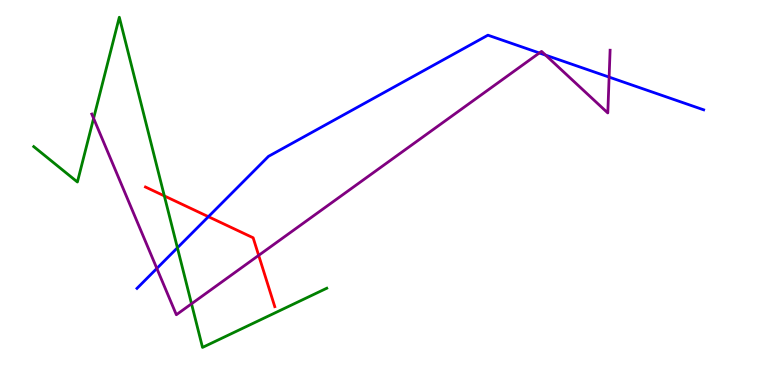[{'lines': ['blue', 'red'], 'intersections': [{'x': 2.69, 'y': 4.37}]}, {'lines': ['green', 'red'], 'intersections': [{'x': 2.12, 'y': 4.91}]}, {'lines': ['purple', 'red'], 'intersections': [{'x': 3.34, 'y': 3.37}]}, {'lines': ['blue', 'green'], 'intersections': [{'x': 2.29, 'y': 3.56}]}, {'lines': ['blue', 'purple'], 'intersections': [{'x': 2.02, 'y': 3.03}, {'x': 6.96, 'y': 8.62}, {'x': 7.04, 'y': 8.57}, {'x': 7.86, 'y': 8.0}]}, {'lines': ['green', 'purple'], 'intersections': [{'x': 1.21, 'y': 6.93}, {'x': 2.47, 'y': 2.11}]}]